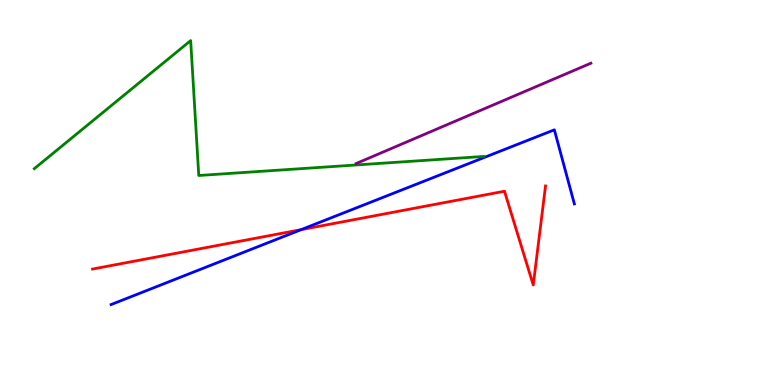[{'lines': ['blue', 'red'], 'intersections': [{'x': 3.89, 'y': 4.04}]}, {'lines': ['green', 'red'], 'intersections': []}, {'lines': ['purple', 'red'], 'intersections': []}, {'lines': ['blue', 'green'], 'intersections': []}, {'lines': ['blue', 'purple'], 'intersections': []}, {'lines': ['green', 'purple'], 'intersections': []}]